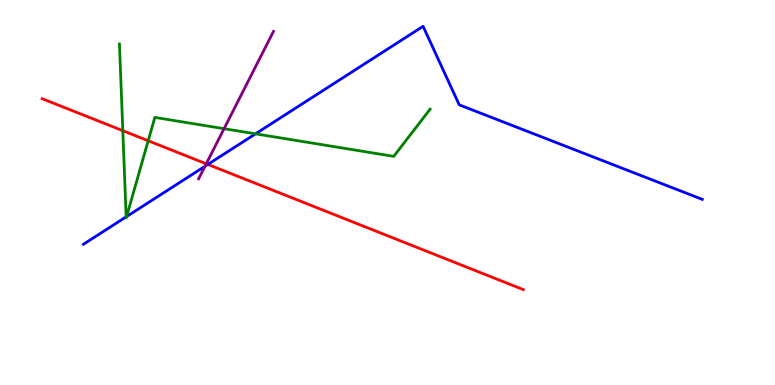[{'lines': ['blue', 'red'], 'intersections': [{'x': 2.68, 'y': 5.73}]}, {'lines': ['green', 'red'], 'intersections': [{'x': 1.58, 'y': 6.61}, {'x': 1.91, 'y': 6.34}]}, {'lines': ['purple', 'red'], 'intersections': [{'x': 2.66, 'y': 5.75}]}, {'lines': ['blue', 'green'], 'intersections': [{'x': 1.63, 'y': 4.37}, {'x': 1.63, 'y': 4.38}, {'x': 3.3, 'y': 6.52}]}, {'lines': ['blue', 'purple'], 'intersections': [{'x': 2.65, 'y': 5.68}]}, {'lines': ['green', 'purple'], 'intersections': [{'x': 2.89, 'y': 6.66}]}]